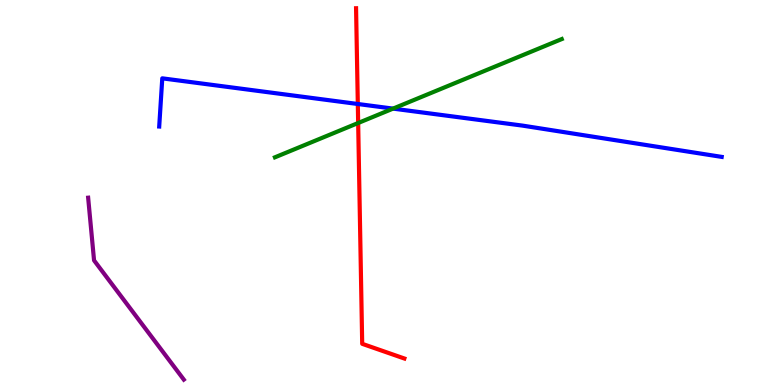[{'lines': ['blue', 'red'], 'intersections': [{'x': 4.62, 'y': 7.3}]}, {'lines': ['green', 'red'], 'intersections': [{'x': 4.62, 'y': 6.81}]}, {'lines': ['purple', 'red'], 'intersections': []}, {'lines': ['blue', 'green'], 'intersections': [{'x': 5.07, 'y': 7.18}]}, {'lines': ['blue', 'purple'], 'intersections': []}, {'lines': ['green', 'purple'], 'intersections': []}]